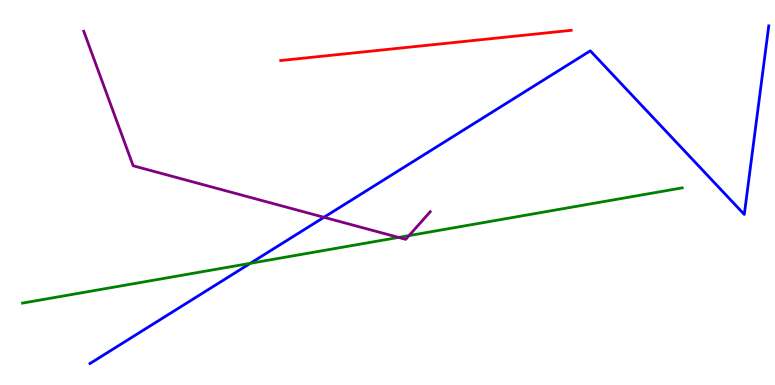[{'lines': ['blue', 'red'], 'intersections': []}, {'lines': ['green', 'red'], 'intersections': []}, {'lines': ['purple', 'red'], 'intersections': []}, {'lines': ['blue', 'green'], 'intersections': [{'x': 3.23, 'y': 3.16}]}, {'lines': ['blue', 'purple'], 'intersections': [{'x': 4.18, 'y': 4.36}]}, {'lines': ['green', 'purple'], 'intersections': [{'x': 5.14, 'y': 3.83}, {'x': 5.28, 'y': 3.88}]}]